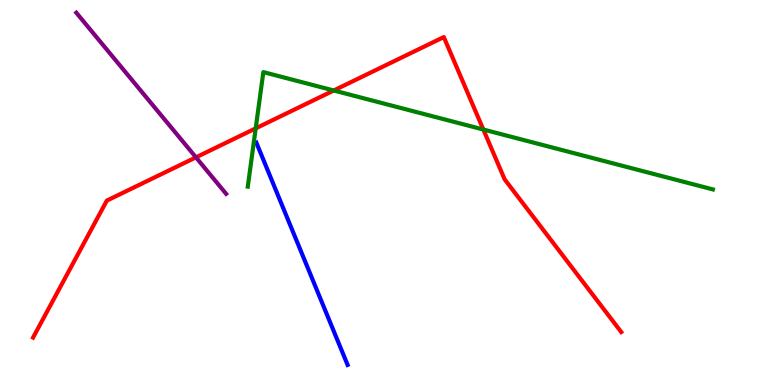[{'lines': ['blue', 'red'], 'intersections': []}, {'lines': ['green', 'red'], 'intersections': [{'x': 3.3, 'y': 6.67}, {'x': 4.31, 'y': 7.65}, {'x': 6.24, 'y': 6.64}]}, {'lines': ['purple', 'red'], 'intersections': [{'x': 2.53, 'y': 5.91}]}, {'lines': ['blue', 'green'], 'intersections': []}, {'lines': ['blue', 'purple'], 'intersections': []}, {'lines': ['green', 'purple'], 'intersections': []}]